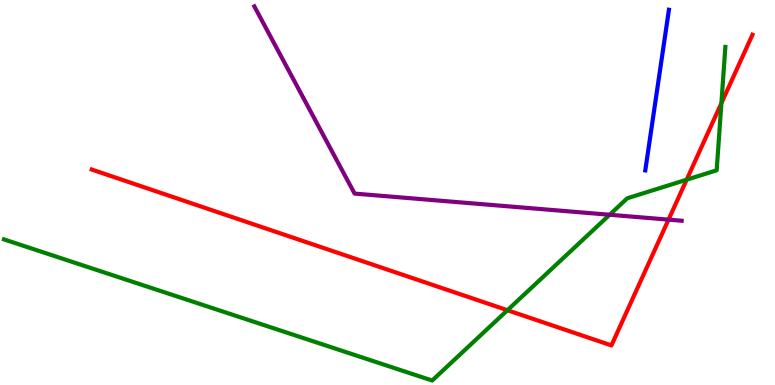[{'lines': ['blue', 'red'], 'intersections': []}, {'lines': ['green', 'red'], 'intersections': [{'x': 6.55, 'y': 1.94}, {'x': 8.86, 'y': 5.33}, {'x': 9.31, 'y': 7.32}]}, {'lines': ['purple', 'red'], 'intersections': [{'x': 8.63, 'y': 4.29}]}, {'lines': ['blue', 'green'], 'intersections': []}, {'lines': ['blue', 'purple'], 'intersections': []}, {'lines': ['green', 'purple'], 'intersections': [{'x': 7.87, 'y': 4.42}]}]